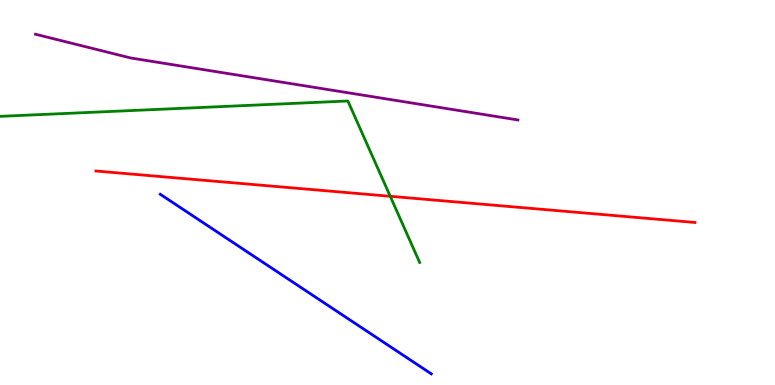[{'lines': ['blue', 'red'], 'intersections': []}, {'lines': ['green', 'red'], 'intersections': [{'x': 5.04, 'y': 4.9}]}, {'lines': ['purple', 'red'], 'intersections': []}, {'lines': ['blue', 'green'], 'intersections': []}, {'lines': ['blue', 'purple'], 'intersections': []}, {'lines': ['green', 'purple'], 'intersections': []}]